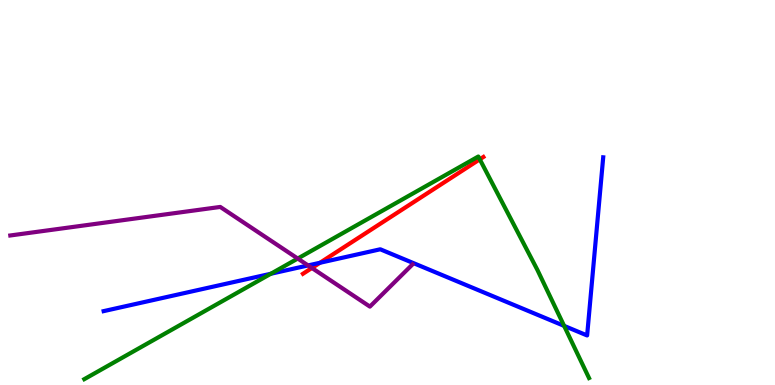[{'lines': ['blue', 'red'], 'intersections': [{'x': 4.13, 'y': 3.17}]}, {'lines': ['green', 'red'], 'intersections': [{'x': 6.19, 'y': 5.86}]}, {'lines': ['purple', 'red'], 'intersections': [{'x': 4.02, 'y': 3.04}]}, {'lines': ['blue', 'green'], 'intersections': [{'x': 3.49, 'y': 2.89}, {'x': 7.28, 'y': 1.54}]}, {'lines': ['blue', 'purple'], 'intersections': [{'x': 3.98, 'y': 3.11}]}, {'lines': ['green', 'purple'], 'intersections': [{'x': 3.84, 'y': 3.28}]}]